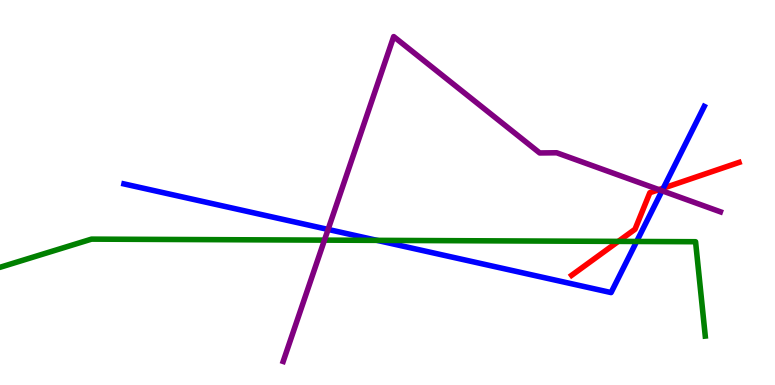[{'lines': ['blue', 'red'], 'intersections': [{'x': 8.56, 'y': 5.11}]}, {'lines': ['green', 'red'], 'intersections': [{'x': 7.98, 'y': 3.73}]}, {'lines': ['purple', 'red'], 'intersections': [{'x': 8.5, 'y': 5.07}]}, {'lines': ['blue', 'green'], 'intersections': [{'x': 4.86, 'y': 3.76}, {'x': 8.21, 'y': 3.73}]}, {'lines': ['blue', 'purple'], 'intersections': [{'x': 4.23, 'y': 4.04}, {'x': 8.54, 'y': 5.05}]}, {'lines': ['green', 'purple'], 'intersections': [{'x': 4.19, 'y': 3.76}]}]